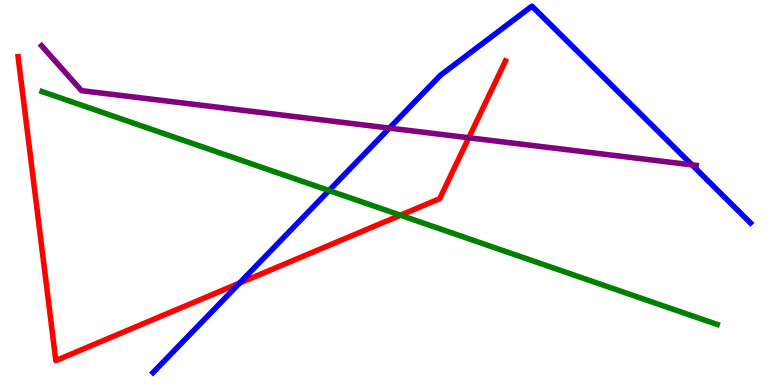[{'lines': ['blue', 'red'], 'intersections': [{'x': 3.09, 'y': 2.65}]}, {'lines': ['green', 'red'], 'intersections': [{'x': 5.17, 'y': 4.41}]}, {'lines': ['purple', 'red'], 'intersections': [{'x': 6.05, 'y': 6.42}]}, {'lines': ['blue', 'green'], 'intersections': [{'x': 4.25, 'y': 5.05}]}, {'lines': ['blue', 'purple'], 'intersections': [{'x': 5.02, 'y': 6.67}, {'x': 8.93, 'y': 5.72}]}, {'lines': ['green', 'purple'], 'intersections': []}]